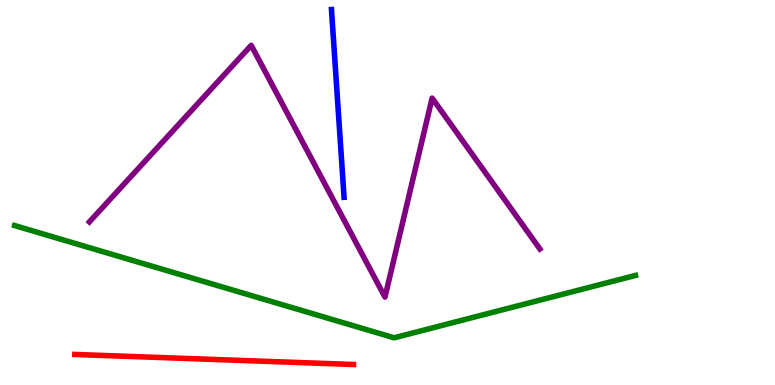[{'lines': ['blue', 'red'], 'intersections': []}, {'lines': ['green', 'red'], 'intersections': []}, {'lines': ['purple', 'red'], 'intersections': []}, {'lines': ['blue', 'green'], 'intersections': []}, {'lines': ['blue', 'purple'], 'intersections': []}, {'lines': ['green', 'purple'], 'intersections': []}]